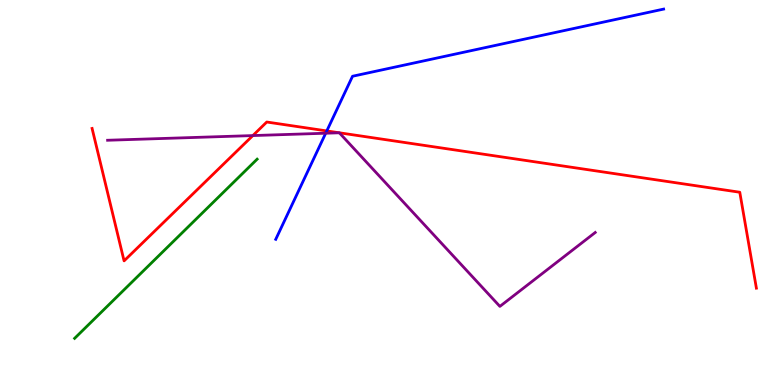[{'lines': ['blue', 'red'], 'intersections': [{'x': 4.22, 'y': 6.6}]}, {'lines': ['green', 'red'], 'intersections': []}, {'lines': ['purple', 'red'], 'intersections': [{'x': 3.26, 'y': 6.48}, {'x': 4.38, 'y': 6.55}, {'x': 4.38, 'y': 6.55}]}, {'lines': ['blue', 'green'], 'intersections': []}, {'lines': ['blue', 'purple'], 'intersections': [{'x': 4.2, 'y': 6.54}]}, {'lines': ['green', 'purple'], 'intersections': []}]